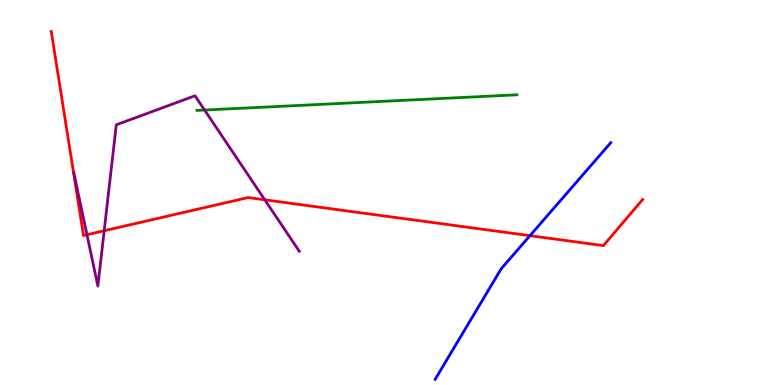[{'lines': ['blue', 'red'], 'intersections': [{'x': 6.84, 'y': 3.88}]}, {'lines': ['green', 'red'], 'intersections': []}, {'lines': ['purple', 'red'], 'intersections': [{'x': 1.12, 'y': 3.9}, {'x': 1.34, 'y': 4.01}, {'x': 3.42, 'y': 4.81}]}, {'lines': ['blue', 'green'], 'intersections': []}, {'lines': ['blue', 'purple'], 'intersections': []}, {'lines': ['green', 'purple'], 'intersections': [{'x': 2.64, 'y': 7.14}]}]